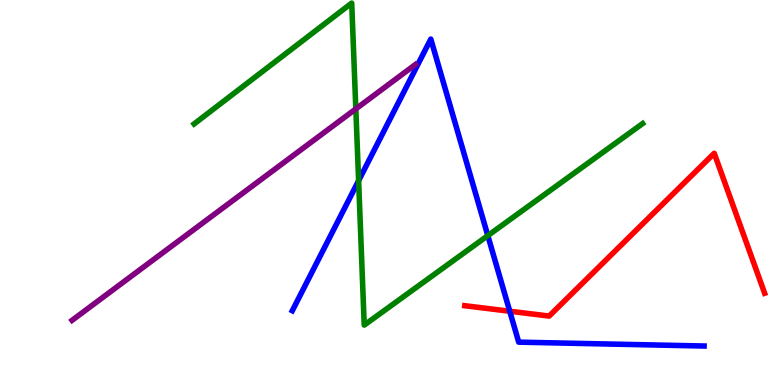[{'lines': ['blue', 'red'], 'intersections': [{'x': 6.58, 'y': 1.92}]}, {'lines': ['green', 'red'], 'intersections': []}, {'lines': ['purple', 'red'], 'intersections': []}, {'lines': ['blue', 'green'], 'intersections': [{'x': 4.63, 'y': 5.31}, {'x': 6.29, 'y': 3.88}]}, {'lines': ['blue', 'purple'], 'intersections': []}, {'lines': ['green', 'purple'], 'intersections': [{'x': 4.59, 'y': 7.17}]}]